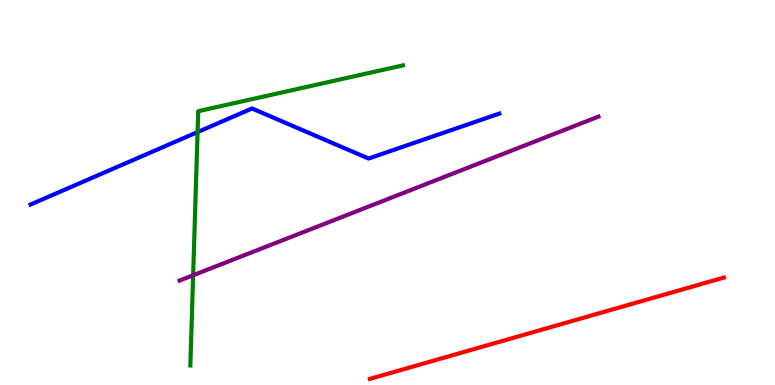[{'lines': ['blue', 'red'], 'intersections': []}, {'lines': ['green', 'red'], 'intersections': []}, {'lines': ['purple', 'red'], 'intersections': []}, {'lines': ['blue', 'green'], 'intersections': [{'x': 2.55, 'y': 6.57}]}, {'lines': ['blue', 'purple'], 'intersections': []}, {'lines': ['green', 'purple'], 'intersections': [{'x': 2.49, 'y': 2.85}]}]